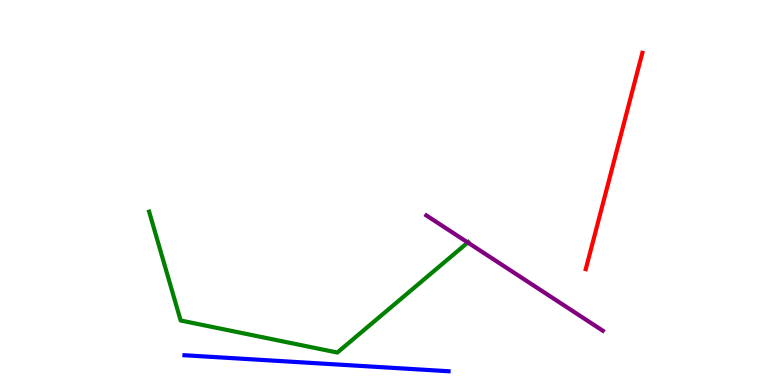[{'lines': ['blue', 'red'], 'intersections': []}, {'lines': ['green', 'red'], 'intersections': []}, {'lines': ['purple', 'red'], 'intersections': []}, {'lines': ['blue', 'green'], 'intersections': []}, {'lines': ['blue', 'purple'], 'intersections': []}, {'lines': ['green', 'purple'], 'intersections': [{'x': 6.04, 'y': 3.7}]}]